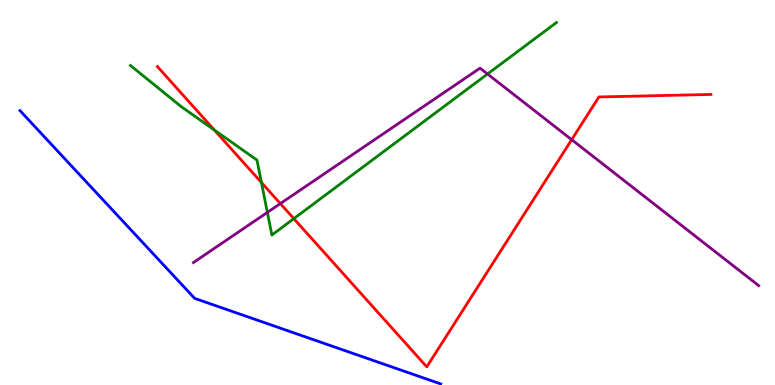[{'lines': ['blue', 'red'], 'intersections': []}, {'lines': ['green', 'red'], 'intersections': [{'x': 2.76, 'y': 6.63}, {'x': 3.37, 'y': 5.26}, {'x': 3.79, 'y': 4.32}]}, {'lines': ['purple', 'red'], 'intersections': [{'x': 3.62, 'y': 4.71}, {'x': 7.38, 'y': 6.37}]}, {'lines': ['blue', 'green'], 'intersections': []}, {'lines': ['blue', 'purple'], 'intersections': []}, {'lines': ['green', 'purple'], 'intersections': [{'x': 3.45, 'y': 4.48}, {'x': 6.29, 'y': 8.08}]}]